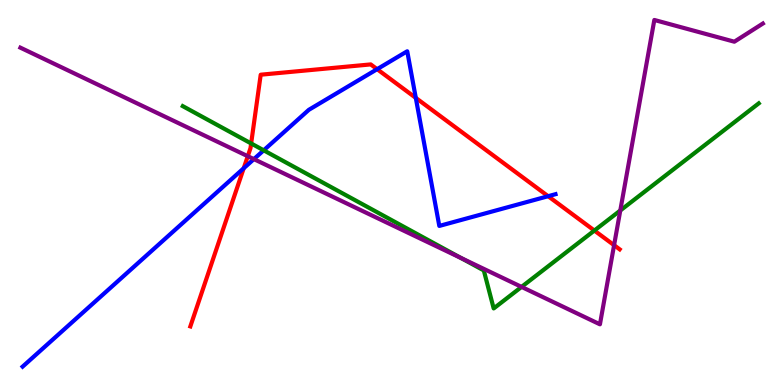[{'lines': ['blue', 'red'], 'intersections': [{'x': 3.14, 'y': 5.63}, {'x': 4.87, 'y': 8.2}, {'x': 5.37, 'y': 7.46}, {'x': 7.07, 'y': 4.9}]}, {'lines': ['green', 'red'], 'intersections': [{'x': 3.24, 'y': 6.27}, {'x': 7.67, 'y': 4.01}]}, {'lines': ['purple', 'red'], 'intersections': [{'x': 3.2, 'y': 5.94}, {'x': 7.92, 'y': 3.63}]}, {'lines': ['blue', 'green'], 'intersections': [{'x': 3.4, 'y': 6.1}]}, {'lines': ['blue', 'purple'], 'intersections': [{'x': 3.28, 'y': 5.87}]}, {'lines': ['green', 'purple'], 'intersections': [{'x': 5.95, 'y': 3.3}, {'x': 6.73, 'y': 2.55}, {'x': 8.0, 'y': 4.53}]}]